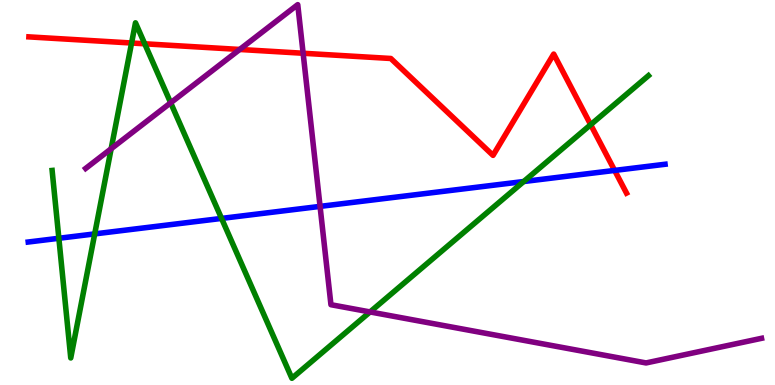[{'lines': ['blue', 'red'], 'intersections': [{'x': 7.93, 'y': 5.57}]}, {'lines': ['green', 'red'], 'intersections': [{'x': 1.7, 'y': 8.88}, {'x': 1.87, 'y': 8.86}, {'x': 7.62, 'y': 6.76}]}, {'lines': ['purple', 'red'], 'intersections': [{'x': 3.09, 'y': 8.72}, {'x': 3.91, 'y': 8.62}]}, {'lines': ['blue', 'green'], 'intersections': [{'x': 0.76, 'y': 3.81}, {'x': 1.22, 'y': 3.92}, {'x': 2.86, 'y': 4.33}, {'x': 6.76, 'y': 5.29}]}, {'lines': ['blue', 'purple'], 'intersections': [{'x': 4.13, 'y': 4.64}]}, {'lines': ['green', 'purple'], 'intersections': [{'x': 1.43, 'y': 6.14}, {'x': 2.2, 'y': 7.33}, {'x': 4.77, 'y': 1.9}]}]